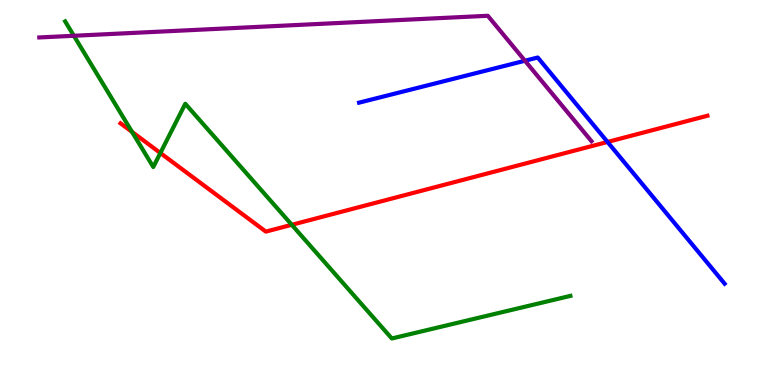[{'lines': ['blue', 'red'], 'intersections': [{'x': 7.84, 'y': 6.31}]}, {'lines': ['green', 'red'], 'intersections': [{'x': 1.7, 'y': 6.57}, {'x': 2.07, 'y': 6.03}, {'x': 3.76, 'y': 4.16}]}, {'lines': ['purple', 'red'], 'intersections': []}, {'lines': ['blue', 'green'], 'intersections': []}, {'lines': ['blue', 'purple'], 'intersections': [{'x': 6.77, 'y': 8.42}]}, {'lines': ['green', 'purple'], 'intersections': [{'x': 0.953, 'y': 9.07}]}]